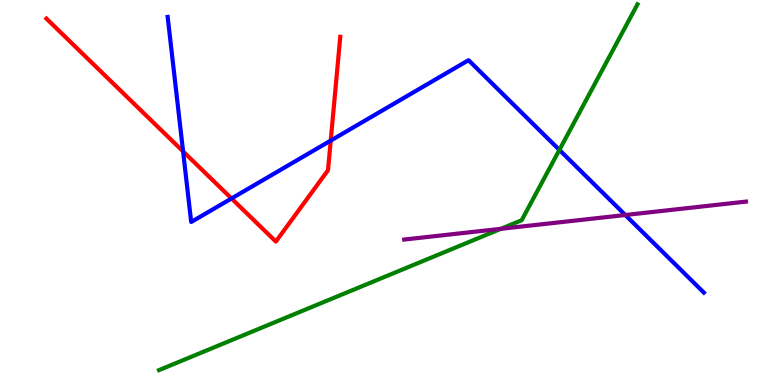[{'lines': ['blue', 'red'], 'intersections': [{'x': 2.36, 'y': 6.07}, {'x': 2.99, 'y': 4.84}, {'x': 4.27, 'y': 6.35}]}, {'lines': ['green', 'red'], 'intersections': []}, {'lines': ['purple', 'red'], 'intersections': []}, {'lines': ['blue', 'green'], 'intersections': [{'x': 7.22, 'y': 6.11}]}, {'lines': ['blue', 'purple'], 'intersections': [{'x': 8.07, 'y': 4.42}]}, {'lines': ['green', 'purple'], 'intersections': [{'x': 6.46, 'y': 4.06}]}]